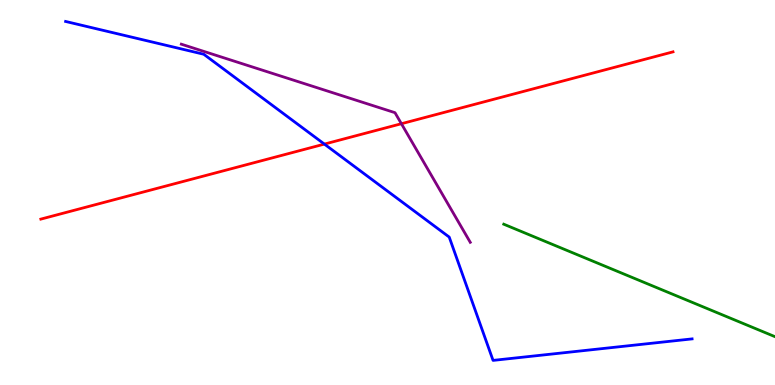[{'lines': ['blue', 'red'], 'intersections': [{'x': 4.19, 'y': 6.26}]}, {'lines': ['green', 'red'], 'intersections': []}, {'lines': ['purple', 'red'], 'intersections': [{'x': 5.18, 'y': 6.79}]}, {'lines': ['blue', 'green'], 'intersections': []}, {'lines': ['blue', 'purple'], 'intersections': []}, {'lines': ['green', 'purple'], 'intersections': []}]